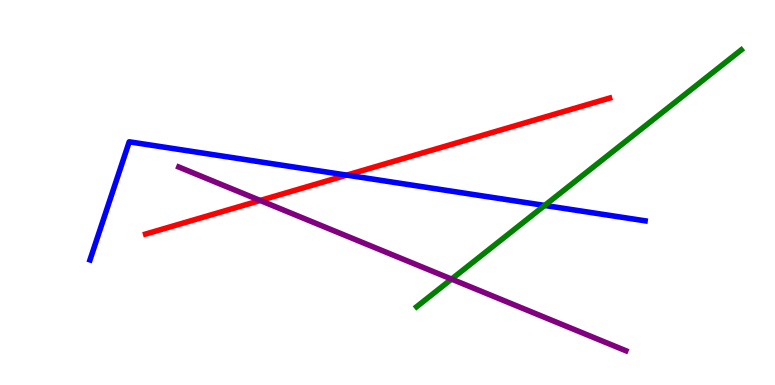[{'lines': ['blue', 'red'], 'intersections': [{'x': 4.47, 'y': 5.45}]}, {'lines': ['green', 'red'], 'intersections': []}, {'lines': ['purple', 'red'], 'intersections': [{'x': 3.36, 'y': 4.79}]}, {'lines': ['blue', 'green'], 'intersections': [{'x': 7.03, 'y': 4.66}]}, {'lines': ['blue', 'purple'], 'intersections': []}, {'lines': ['green', 'purple'], 'intersections': [{'x': 5.83, 'y': 2.75}]}]